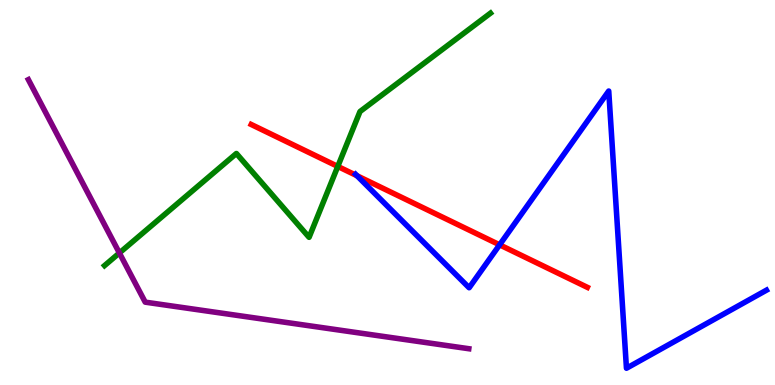[{'lines': ['blue', 'red'], 'intersections': [{'x': 4.61, 'y': 5.44}, {'x': 6.45, 'y': 3.64}]}, {'lines': ['green', 'red'], 'intersections': [{'x': 4.36, 'y': 5.68}]}, {'lines': ['purple', 'red'], 'intersections': []}, {'lines': ['blue', 'green'], 'intersections': []}, {'lines': ['blue', 'purple'], 'intersections': []}, {'lines': ['green', 'purple'], 'intersections': [{'x': 1.54, 'y': 3.43}]}]